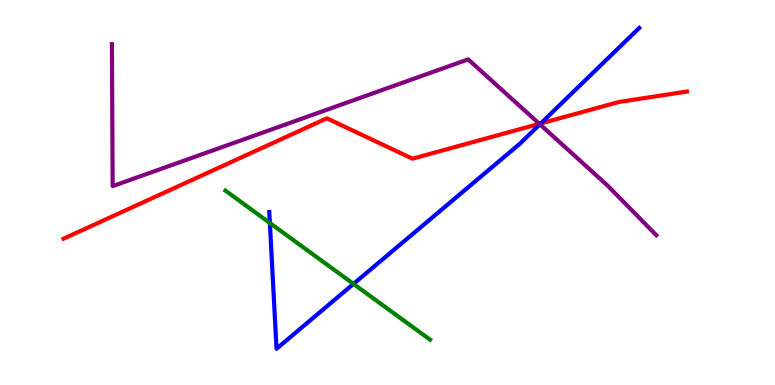[{'lines': ['blue', 'red'], 'intersections': [{'x': 6.98, 'y': 6.79}]}, {'lines': ['green', 'red'], 'intersections': []}, {'lines': ['purple', 'red'], 'intersections': [{'x': 6.96, 'y': 6.78}]}, {'lines': ['blue', 'green'], 'intersections': [{'x': 3.48, 'y': 4.21}, {'x': 4.56, 'y': 2.63}]}, {'lines': ['blue', 'purple'], 'intersections': [{'x': 6.97, 'y': 6.77}]}, {'lines': ['green', 'purple'], 'intersections': []}]